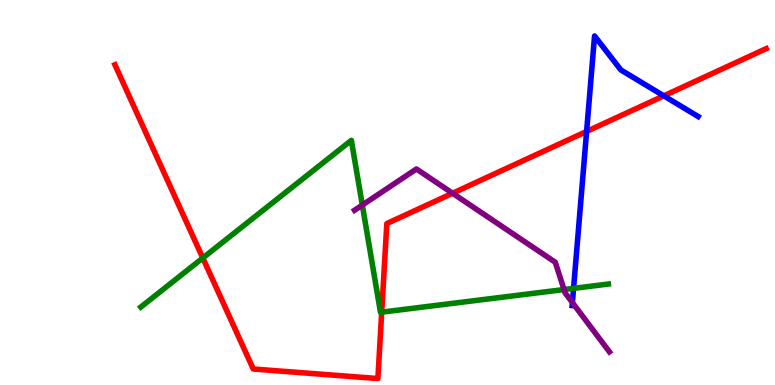[{'lines': ['blue', 'red'], 'intersections': [{'x': 7.57, 'y': 6.59}, {'x': 8.57, 'y': 7.51}]}, {'lines': ['green', 'red'], 'intersections': [{'x': 2.62, 'y': 3.3}, {'x': 4.93, 'y': 1.89}]}, {'lines': ['purple', 'red'], 'intersections': [{'x': 5.84, 'y': 4.98}]}, {'lines': ['blue', 'green'], 'intersections': [{'x': 7.4, 'y': 2.51}]}, {'lines': ['blue', 'purple'], 'intersections': [{'x': 7.39, 'y': 2.14}]}, {'lines': ['green', 'purple'], 'intersections': [{'x': 4.68, 'y': 4.67}, {'x': 7.28, 'y': 2.48}]}]